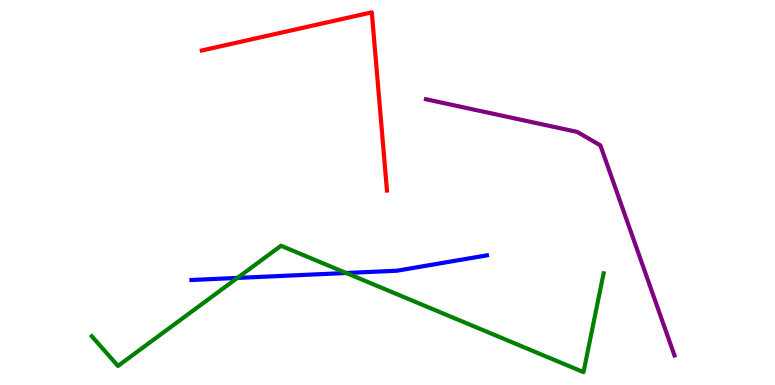[{'lines': ['blue', 'red'], 'intersections': []}, {'lines': ['green', 'red'], 'intersections': []}, {'lines': ['purple', 'red'], 'intersections': []}, {'lines': ['blue', 'green'], 'intersections': [{'x': 3.06, 'y': 2.78}, {'x': 4.47, 'y': 2.91}]}, {'lines': ['blue', 'purple'], 'intersections': []}, {'lines': ['green', 'purple'], 'intersections': []}]